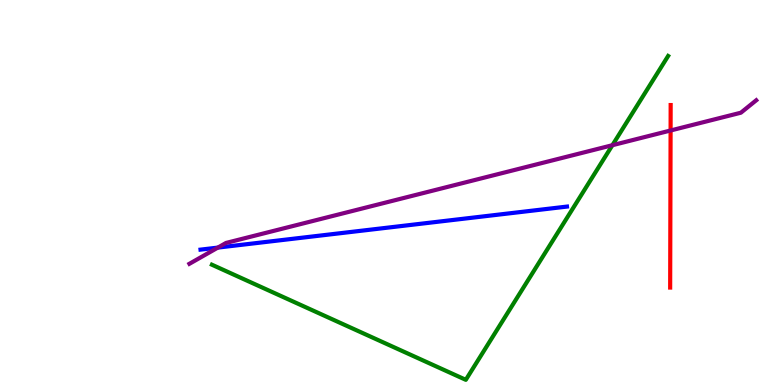[{'lines': ['blue', 'red'], 'intersections': []}, {'lines': ['green', 'red'], 'intersections': []}, {'lines': ['purple', 'red'], 'intersections': [{'x': 8.65, 'y': 6.61}]}, {'lines': ['blue', 'green'], 'intersections': []}, {'lines': ['blue', 'purple'], 'intersections': [{'x': 2.81, 'y': 3.57}]}, {'lines': ['green', 'purple'], 'intersections': [{'x': 7.9, 'y': 6.23}]}]